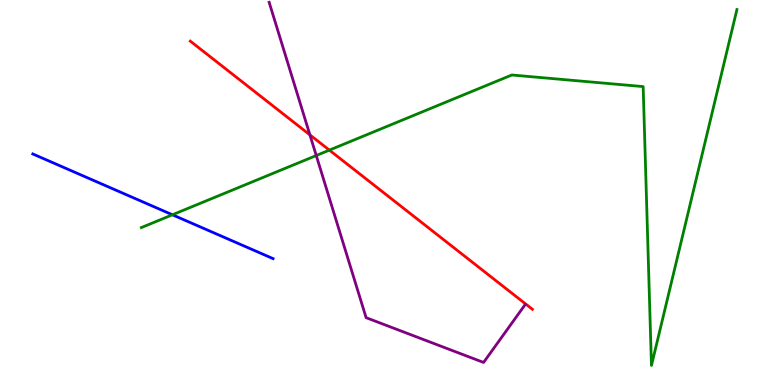[{'lines': ['blue', 'red'], 'intersections': []}, {'lines': ['green', 'red'], 'intersections': [{'x': 4.25, 'y': 6.1}]}, {'lines': ['purple', 'red'], 'intersections': [{'x': 4.0, 'y': 6.5}]}, {'lines': ['blue', 'green'], 'intersections': [{'x': 2.22, 'y': 4.42}]}, {'lines': ['blue', 'purple'], 'intersections': []}, {'lines': ['green', 'purple'], 'intersections': [{'x': 4.08, 'y': 5.96}]}]